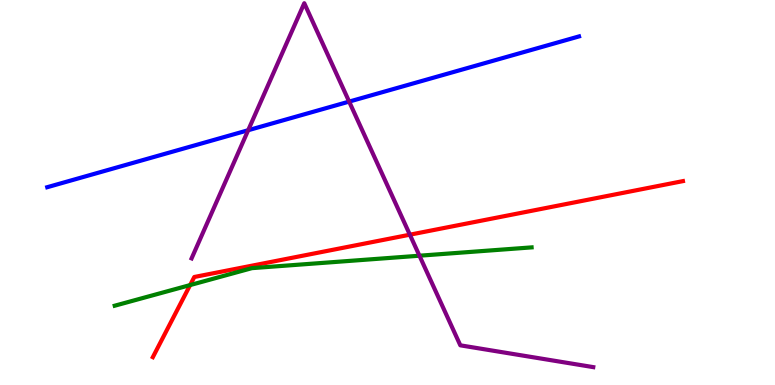[{'lines': ['blue', 'red'], 'intersections': []}, {'lines': ['green', 'red'], 'intersections': [{'x': 2.45, 'y': 2.6}]}, {'lines': ['purple', 'red'], 'intersections': [{'x': 5.29, 'y': 3.9}]}, {'lines': ['blue', 'green'], 'intersections': []}, {'lines': ['blue', 'purple'], 'intersections': [{'x': 3.2, 'y': 6.62}, {'x': 4.51, 'y': 7.36}]}, {'lines': ['green', 'purple'], 'intersections': [{'x': 5.41, 'y': 3.36}]}]